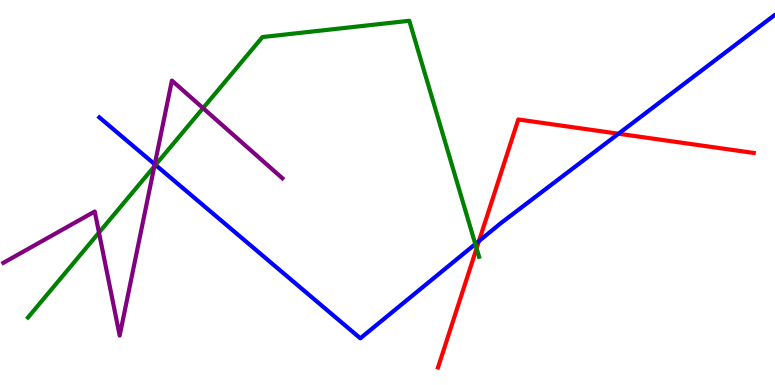[{'lines': ['blue', 'red'], 'intersections': [{'x': 6.18, 'y': 3.74}, {'x': 7.98, 'y': 6.53}]}, {'lines': ['green', 'red'], 'intersections': [{'x': 6.15, 'y': 3.55}]}, {'lines': ['purple', 'red'], 'intersections': []}, {'lines': ['blue', 'green'], 'intersections': [{'x': 2.01, 'y': 5.72}, {'x': 6.13, 'y': 3.66}]}, {'lines': ['blue', 'purple'], 'intersections': [{'x': 2.0, 'y': 5.73}]}, {'lines': ['green', 'purple'], 'intersections': [{'x': 1.28, 'y': 3.96}, {'x': 1.99, 'y': 5.68}, {'x': 2.62, 'y': 7.19}]}]